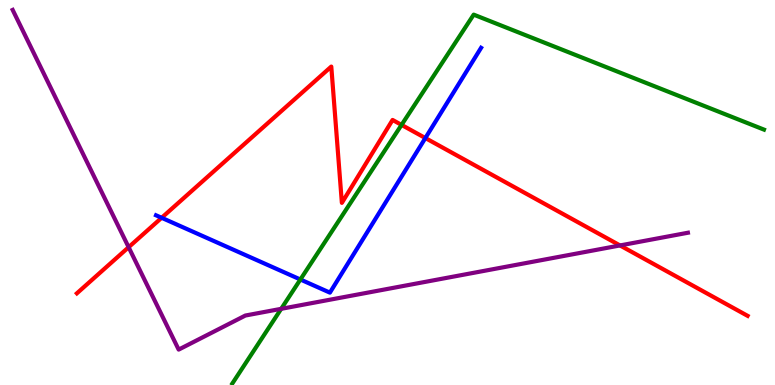[{'lines': ['blue', 'red'], 'intersections': [{'x': 2.09, 'y': 4.34}, {'x': 5.49, 'y': 6.41}]}, {'lines': ['green', 'red'], 'intersections': [{'x': 5.18, 'y': 6.76}]}, {'lines': ['purple', 'red'], 'intersections': [{'x': 1.66, 'y': 3.58}, {'x': 8.0, 'y': 3.62}]}, {'lines': ['blue', 'green'], 'intersections': [{'x': 3.88, 'y': 2.74}]}, {'lines': ['blue', 'purple'], 'intersections': []}, {'lines': ['green', 'purple'], 'intersections': [{'x': 3.63, 'y': 1.98}]}]